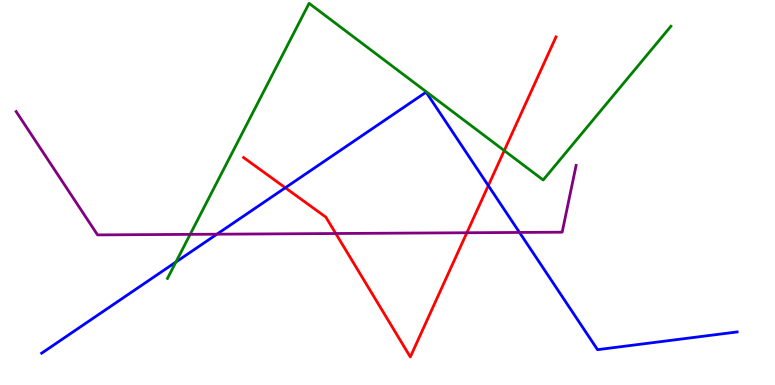[{'lines': ['blue', 'red'], 'intersections': [{'x': 3.68, 'y': 5.12}, {'x': 6.3, 'y': 5.18}]}, {'lines': ['green', 'red'], 'intersections': [{'x': 6.51, 'y': 6.09}]}, {'lines': ['purple', 'red'], 'intersections': [{'x': 4.33, 'y': 3.93}, {'x': 6.02, 'y': 3.95}]}, {'lines': ['blue', 'green'], 'intersections': [{'x': 2.27, 'y': 3.19}]}, {'lines': ['blue', 'purple'], 'intersections': [{'x': 2.8, 'y': 3.92}, {'x': 6.7, 'y': 3.96}]}, {'lines': ['green', 'purple'], 'intersections': [{'x': 2.45, 'y': 3.91}]}]